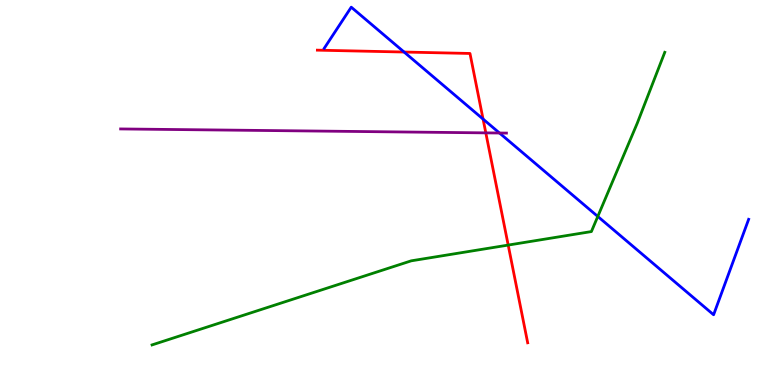[{'lines': ['blue', 'red'], 'intersections': [{'x': 5.21, 'y': 8.65}, {'x': 6.23, 'y': 6.91}]}, {'lines': ['green', 'red'], 'intersections': [{'x': 6.56, 'y': 3.63}]}, {'lines': ['purple', 'red'], 'intersections': [{'x': 6.27, 'y': 6.55}]}, {'lines': ['blue', 'green'], 'intersections': [{'x': 7.71, 'y': 4.38}]}, {'lines': ['blue', 'purple'], 'intersections': [{'x': 6.45, 'y': 6.54}]}, {'lines': ['green', 'purple'], 'intersections': []}]